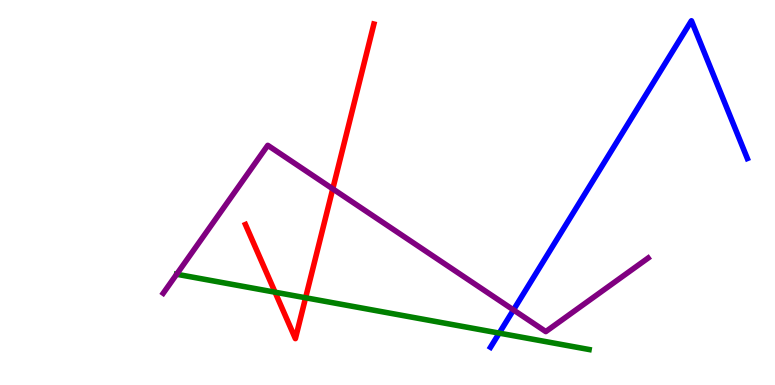[{'lines': ['blue', 'red'], 'intersections': []}, {'lines': ['green', 'red'], 'intersections': [{'x': 3.55, 'y': 2.41}, {'x': 3.94, 'y': 2.27}]}, {'lines': ['purple', 'red'], 'intersections': [{'x': 4.29, 'y': 5.09}]}, {'lines': ['blue', 'green'], 'intersections': [{'x': 6.44, 'y': 1.35}]}, {'lines': ['blue', 'purple'], 'intersections': [{'x': 6.63, 'y': 1.95}]}, {'lines': ['green', 'purple'], 'intersections': [{'x': 2.28, 'y': 2.88}]}]